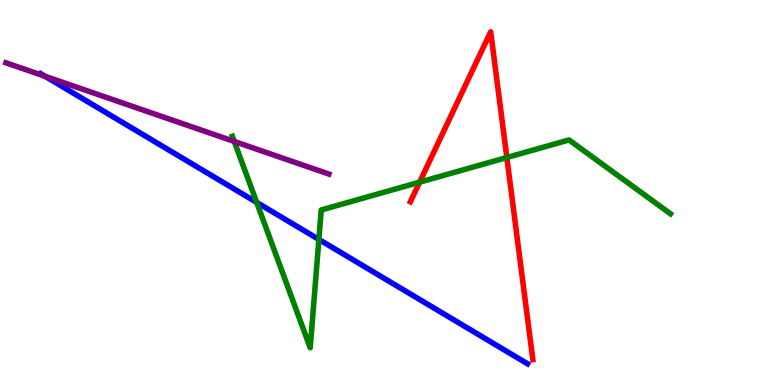[{'lines': ['blue', 'red'], 'intersections': []}, {'lines': ['green', 'red'], 'intersections': [{'x': 5.41, 'y': 5.27}, {'x': 6.54, 'y': 5.91}]}, {'lines': ['purple', 'red'], 'intersections': []}, {'lines': ['blue', 'green'], 'intersections': [{'x': 3.31, 'y': 4.74}, {'x': 4.11, 'y': 3.78}]}, {'lines': ['blue', 'purple'], 'intersections': [{'x': 0.582, 'y': 8.02}]}, {'lines': ['green', 'purple'], 'intersections': [{'x': 3.02, 'y': 6.33}]}]